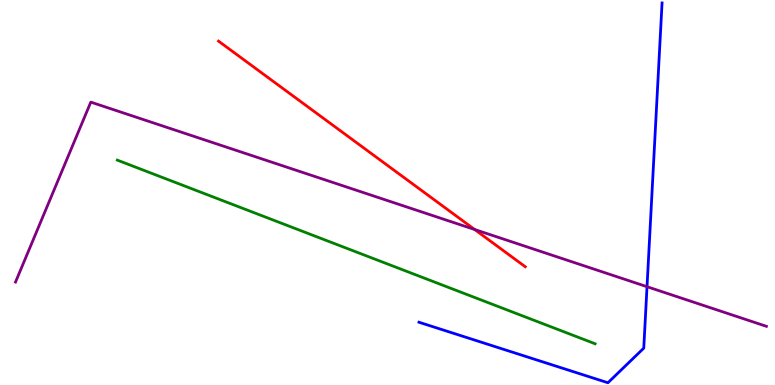[{'lines': ['blue', 'red'], 'intersections': []}, {'lines': ['green', 'red'], 'intersections': []}, {'lines': ['purple', 'red'], 'intersections': [{'x': 6.12, 'y': 4.04}]}, {'lines': ['blue', 'green'], 'intersections': []}, {'lines': ['blue', 'purple'], 'intersections': [{'x': 8.35, 'y': 2.55}]}, {'lines': ['green', 'purple'], 'intersections': []}]